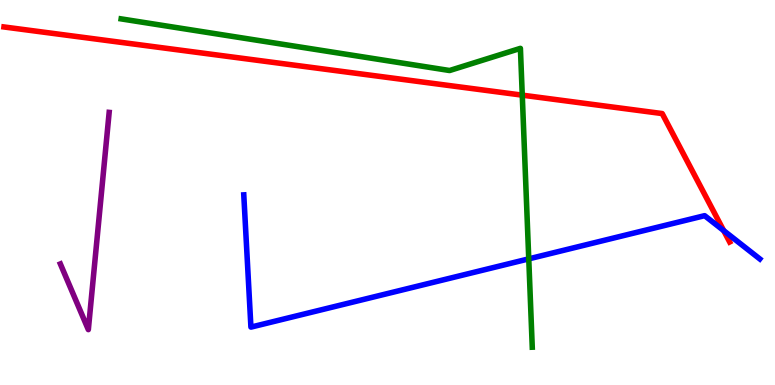[{'lines': ['blue', 'red'], 'intersections': [{'x': 9.34, 'y': 4.01}]}, {'lines': ['green', 'red'], 'intersections': [{'x': 6.74, 'y': 7.53}]}, {'lines': ['purple', 'red'], 'intersections': []}, {'lines': ['blue', 'green'], 'intersections': [{'x': 6.82, 'y': 3.28}]}, {'lines': ['blue', 'purple'], 'intersections': []}, {'lines': ['green', 'purple'], 'intersections': []}]